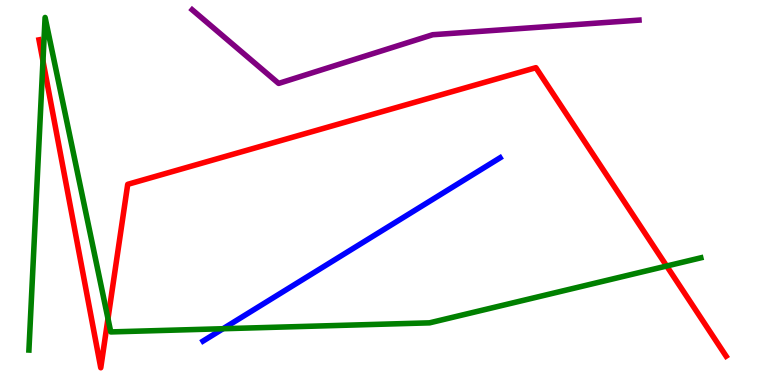[{'lines': ['blue', 'red'], 'intersections': []}, {'lines': ['green', 'red'], 'intersections': [{'x': 0.554, 'y': 8.42}, {'x': 1.39, 'y': 1.72}, {'x': 8.6, 'y': 3.09}]}, {'lines': ['purple', 'red'], 'intersections': []}, {'lines': ['blue', 'green'], 'intersections': [{'x': 2.88, 'y': 1.46}]}, {'lines': ['blue', 'purple'], 'intersections': []}, {'lines': ['green', 'purple'], 'intersections': []}]